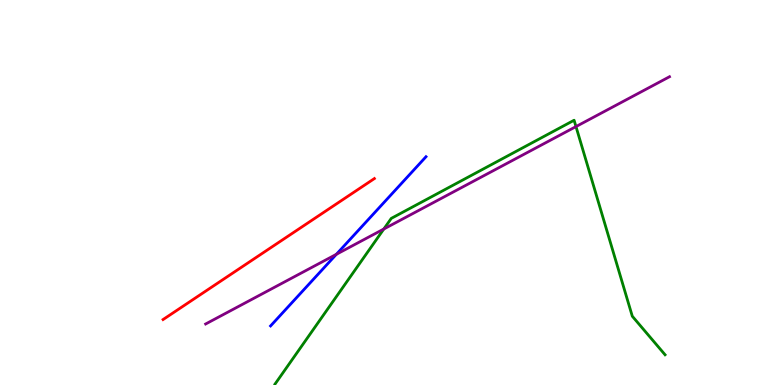[{'lines': ['blue', 'red'], 'intersections': []}, {'lines': ['green', 'red'], 'intersections': []}, {'lines': ['purple', 'red'], 'intersections': []}, {'lines': ['blue', 'green'], 'intersections': []}, {'lines': ['blue', 'purple'], 'intersections': [{'x': 4.34, 'y': 3.39}]}, {'lines': ['green', 'purple'], 'intersections': [{'x': 4.95, 'y': 4.05}, {'x': 7.43, 'y': 6.71}]}]